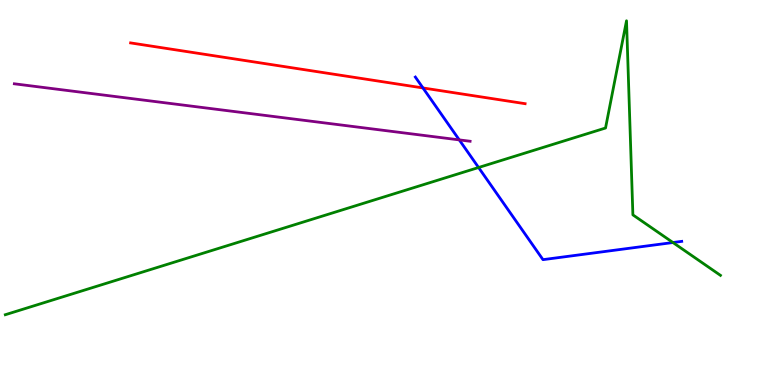[{'lines': ['blue', 'red'], 'intersections': [{'x': 5.46, 'y': 7.72}]}, {'lines': ['green', 'red'], 'intersections': []}, {'lines': ['purple', 'red'], 'intersections': []}, {'lines': ['blue', 'green'], 'intersections': [{'x': 6.18, 'y': 5.65}, {'x': 8.68, 'y': 3.7}]}, {'lines': ['blue', 'purple'], 'intersections': [{'x': 5.93, 'y': 6.37}]}, {'lines': ['green', 'purple'], 'intersections': []}]